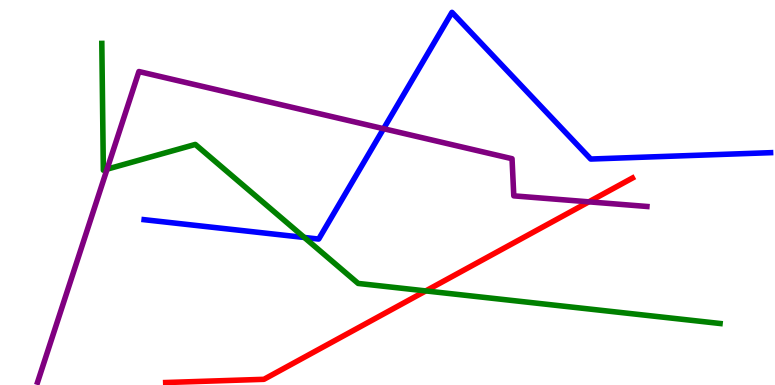[{'lines': ['blue', 'red'], 'intersections': []}, {'lines': ['green', 'red'], 'intersections': [{'x': 5.49, 'y': 2.44}]}, {'lines': ['purple', 'red'], 'intersections': [{'x': 7.6, 'y': 4.76}]}, {'lines': ['blue', 'green'], 'intersections': [{'x': 3.93, 'y': 3.83}]}, {'lines': ['blue', 'purple'], 'intersections': [{'x': 4.95, 'y': 6.66}]}, {'lines': ['green', 'purple'], 'intersections': [{'x': 1.38, 'y': 5.61}]}]